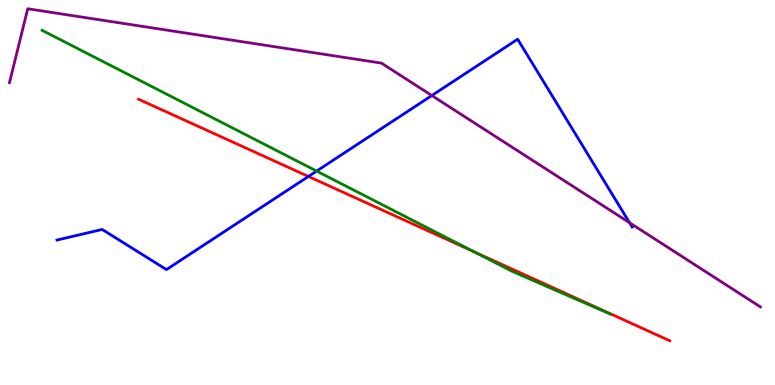[{'lines': ['blue', 'red'], 'intersections': [{'x': 3.98, 'y': 5.42}]}, {'lines': ['green', 'red'], 'intersections': [{'x': 6.12, 'y': 3.46}]}, {'lines': ['purple', 'red'], 'intersections': []}, {'lines': ['blue', 'green'], 'intersections': [{'x': 4.09, 'y': 5.56}]}, {'lines': ['blue', 'purple'], 'intersections': [{'x': 5.57, 'y': 7.52}, {'x': 8.12, 'y': 4.21}]}, {'lines': ['green', 'purple'], 'intersections': []}]